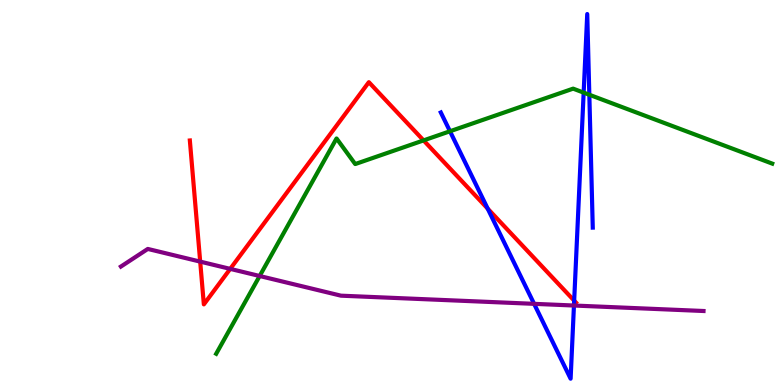[{'lines': ['blue', 'red'], 'intersections': [{'x': 6.29, 'y': 4.58}, {'x': 7.41, 'y': 2.19}]}, {'lines': ['green', 'red'], 'intersections': [{'x': 5.47, 'y': 6.35}]}, {'lines': ['purple', 'red'], 'intersections': [{'x': 2.58, 'y': 3.2}, {'x': 2.97, 'y': 3.02}]}, {'lines': ['blue', 'green'], 'intersections': [{'x': 5.81, 'y': 6.59}, {'x': 7.53, 'y': 7.59}, {'x': 7.6, 'y': 7.54}]}, {'lines': ['blue', 'purple'], 'intersections': [{'x': 6.89, 'y': 2.11}, {'x': 7.41, 'y': 2.06}]}, {'lines': ['green', 'purple'], 'intersections': [{'x': 3.35, 'y': 2.83}]}]